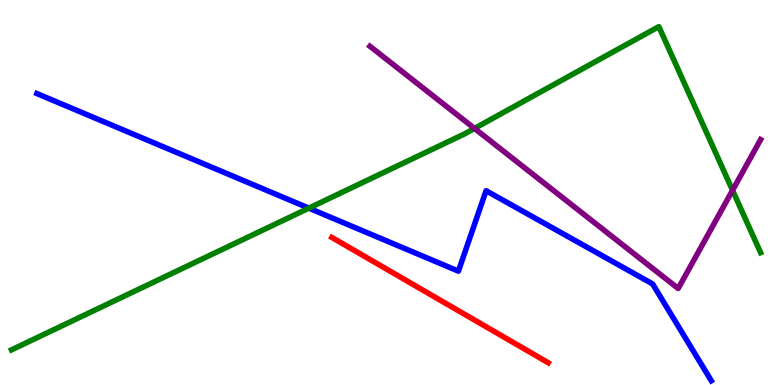[{'lines': ['blue', 'red'], 'intersections': []}, {'lines': ['green', 'red'], 'intersections': []}, {'lines': ['purple', 'red'], 'intersections': []}, {'lines': ['blue', 'green'], 'intersections': [{'x': 3.99, 'y': 4.59}]}, {'lines': ['blue', 'purple'], 'intersections': []}, {'lines': ['green', 'purple'], 'intersections': [{'x': 6.12, 'y': 6.66}, {'x': 9.45, 'y': 5.06}]}]